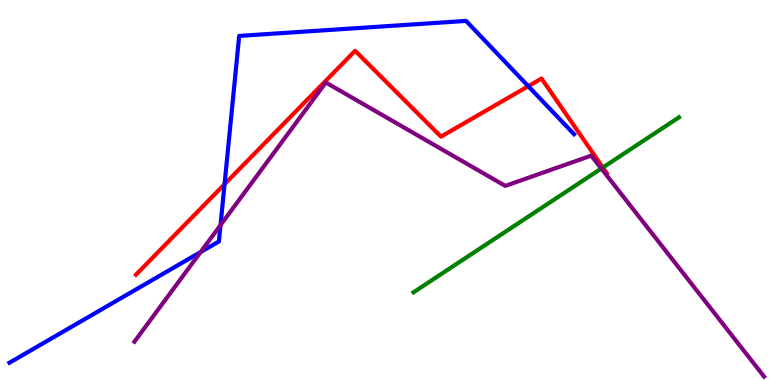[{'lines': ['blue', 'red'], 'intersections': [{'x': 2.9, 'y': 5.22}, {'x': 6.82, 'y': 7.76}]}, {'lines': ['green', 'red'], 'intersections': [{'x': 7.78, 'y': 5.65}]}, {'lines': ['purple', 'red'], 'intersections': []}, {'lines': ['blue', 'green'], 'intersections': []}, {'lines': ['blue', 'purple'], 'intersections': [{'x': 2.59, 'y': 3.45}, {'x': 2.85, 'y': 4.15}]}, {'lines': ['green', 'purple'], 'intersections': [{'x': 7.76, 'y': 5.62}]}]